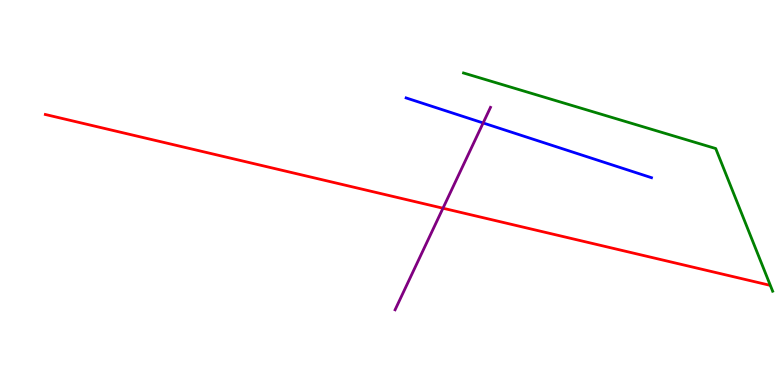[{'lines': ['blue', 'red'], 'intersections': []}, {'lines': ['green', 'red'], 'intersections': []}, {'lines': ['purple', 'red'], 'intersections': [{'x': 5.72, 'y': 4.59}]}, {'lines': ['blue', 'green'], 'intersections': []}, {'lines': ['blue', 'purple'], 'intersections': [{'x': 6.23, 'y': 6.81}]}, {'lines': ['green', 'purple'], 'intersections': []}]